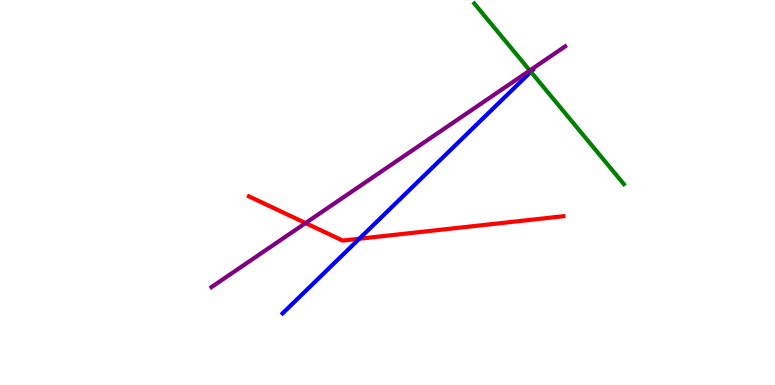[{'lines': ['blue', 'red'], 'intersections': [{'x': 4.64, 'y': 3.8}]}, {'lines': ['green', 'red'], 'intersections': []}, {'lines': ['purple', 'red'], 'intersections': [{'x': 3.94, 'y': 4.21}]}, {'lines': ['blue', 'green'], 'intersections': [{'x': 6.85, 'y': 8.14}]}, {'lines': ['blue', 'purple'], 'intersections': []}, {'lines': ['green', 'purple'], 'intersections': [{'x': 6.84, 'y': 8.17}]}]